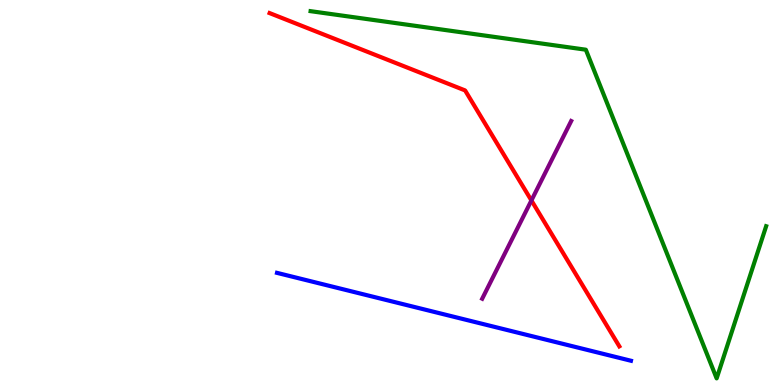[{'lines': ['blue', 'red'], 'intersections': []}, {'lines': ['green', 'red'], 'intersections': []}, {'lines': ['purple', 'red'], 'intersections': [{'x': 6.86, 'y': 4.79}]}, {'lines': ['blue', 'green'], 'intersections': []}, {'lines': ['blue', 'purple'], 'intersections': []}, {'lines': ['green', 'purple'], 'intersections': []}]